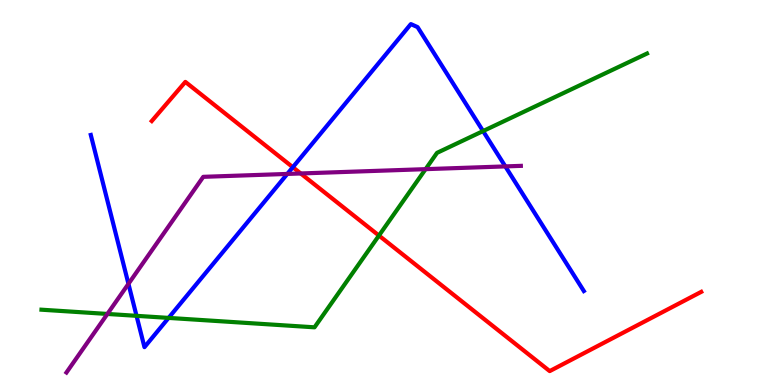[{'lines': ['blue', 'red'], 'intersections': [{'x': 3.78, 'y': 5.66}]}, {'lines': ['green', 'red'], 'intersections': [{'x': 4.89, 'y': 3.88}]}, {'lines': ['purple', 'red'], 'intersections': [{'x': 3.88, 'y': 5.49}]}, {'lines': ['blue', 'green'], 'intersections': [{'x': 1.76, 'y': 1.8}, {'x': 2.18, 'y': 1.74}, {'x': 6.23, 'y': 6.6}]}, {'lines': ['blue', 'purple'], 'intersections': [{'x': 1.66, 'y': 2.63}, {'x': 3.71, 'y': 5.48}, {'x': 6.52, 'y': 5.68}]}, {'lines': ['green', 'purple'], 'intersections': [{'x': 1.39, 'y': 1.85}, {'x': 5.49, 'y': 5.61}]}]